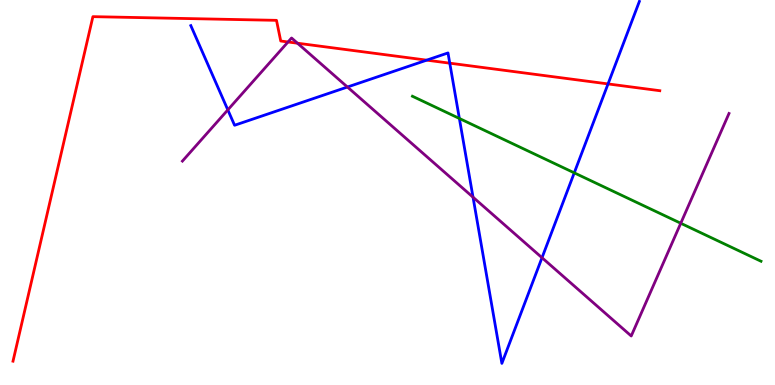[{'lines': ['blue', 'red'], 'intersections': [{'x': 5.51, 'y': 8.44}, {'x': 5.8, 'y': 8.36}, {'x': 7.85, 'y': 7.82}]}, {'lines': ['green', 'red'], 'intersections': []}, {'lines': ['purple', 'red'], 'intersections': [{'x': 3.72, 'y': 8.91}, {'x': 3.84, 'y': 8.88}]}, {'lines': ['blue', 'green'], 'intersections': [{'x': 5.93, 'y': 6.92}, {'x': 7.41, 'y': 5.51}]}, {'lines': ['blue', 'purple'], 'intersections': [{'x': 2.94, 'y': 7.15}, {'x': 4.48, 'y': 7.74}, {'x': 6.1, 'y': 4.88}, {'x': 6.99, 'y': 3.31}]}, {'lines': ['green', 'purple'], 'intersections': [{'x': 8.78, 'y': 4.2}]}]